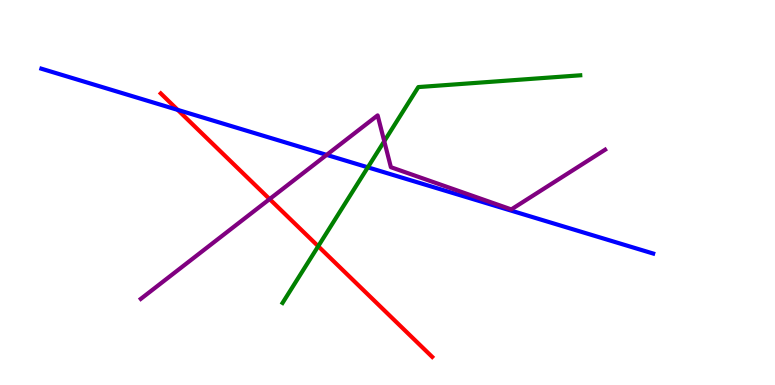[{'lines': ['blue', 'red'], 'intersections': [{'x': 2.29, 'y': 7.15}]}, {'lines': ['green', 'red'], 'intersections': [{'x': 4.11, 'y': 3.6}]}, {'lines': ['purple', 'red'], 'intersections': [{'x': 3.48, 'y': 4.83}]}, {'lines': ['blue', 'green'], 'intersections': [{'x': 4.75, 'y': 5.65}]}, {'lines': ['blue', 'purple'], 'intersections': [{'x': 4.21, 'y': 5.98}]}, {'lines': ['green', 'purple'], 'intersections': [{'x': 4.96, 'y': 6.33}]}]